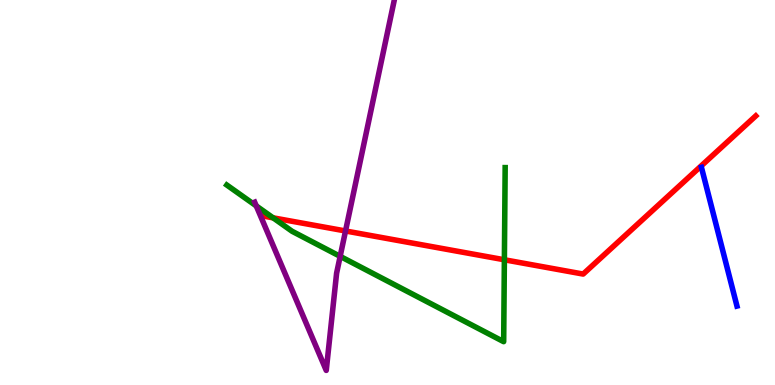[{'lines': ['blue', 'red'], 'intersections': []}, {'lines': ['green', 'red'], 'intersections': [{'x': 3.52, 'y': 4.34}, {'x': 6.51, 'y': 3.25}]}, {'lines': ['purple', 'red'], 'intersections': [{'x': 4.46, 'y': 4.0}]}, {'lines': ['blue', 'green'], 'intersections': []}, {'lines': ['blue', 'purple'], 'intersections': []}, {'lines': ['green', 'purple'], 'intersections': [{'x': 3.31, 'y': 4.65}, {'x': 4.39, 'y': 3.34}]}]